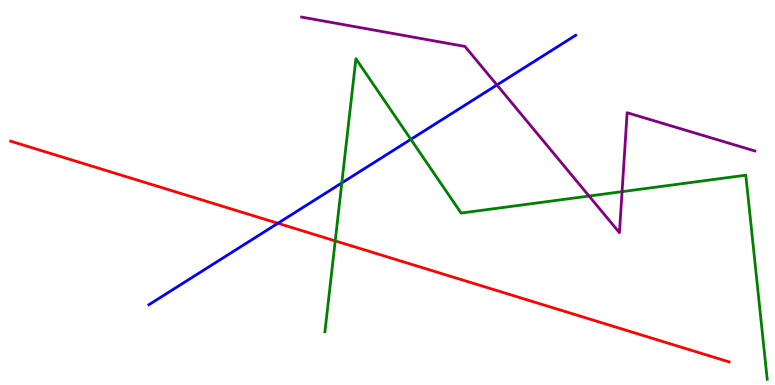[{'lines': ['blue', 'red'], 'intersections': [{'x': 3.59, 'y': 4.2}]}, {'lines': ['green', 'red'], 'intersections': [{'x': 4.33, 'y': 3.74}]}, {'lines': ['purple', 'red'], 'intersections': []}, {'lines': ['blue', 'green'], 'intersections': [{'x': 4.41, 'y': 5.25}, {'x': 5.3, 'y': 6.38}]}, {'lines': ['blue', 'purple'], 'intersections': [{'x': 6.41, 'y': 7.79}]}, {'lines': ['green', 'purple'], 'intersections': [{'x': 7.6, 'y': 4.91}, {'x': 8.03, 'y': 5.02}]}]